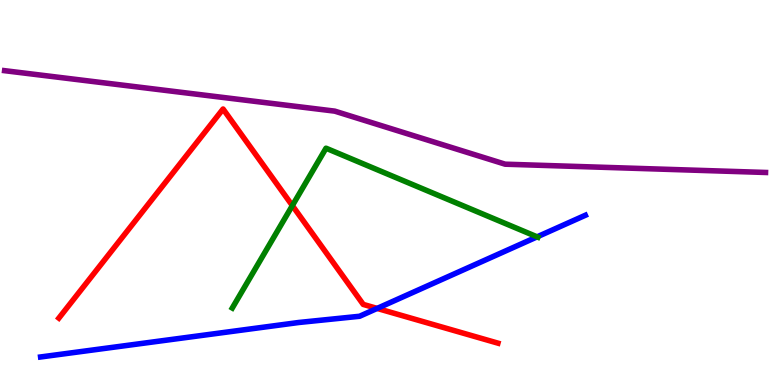[{'lines': ['blue', 'red'], 'intersections': [{'x': 4.87, 'y': 1.99}]}, {'lines': ['green', 'red'], 'intersections': [{'x': 3.77, 'y': 4.66}]}, {'lines': ['purple', 'red'], 'intersections': []}, {'lines': ['blue', 'green'], 'intersections': [{'x': 6.93, 'y': 3.85}]}, {'lines': ['blue', 'purple'], 'intersections': []}, {'lines': ['green', 'purple'], 'intersections': []}]